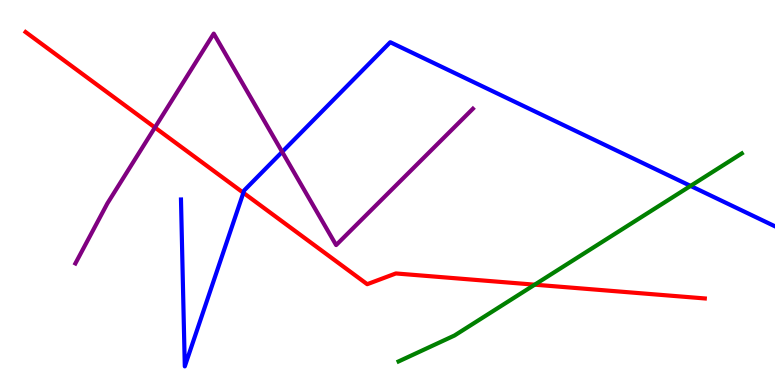[{'lines': ['blue', 'red'], 'intersections': [{'x': 3.14, 'y': 4.99}]}, {'lines': ['green', 'red'], 'intersections': [{'x': 6.9, 'y': 2.61}]}, {'lines': ['purple', 'red'], 'intersections': [{'x': 2.0, 'y': 6.69}]}, {'lines': ['blue', 'green'], 'intersections': [{'x': 8.91, 'y': 5.17}]}, {'lines': ['blue', 'purple'], 'intersections': [{'x': 3.64, 'y': 6.06}]}, {'lines': ['green', 'purple'], 'intersections': []}]